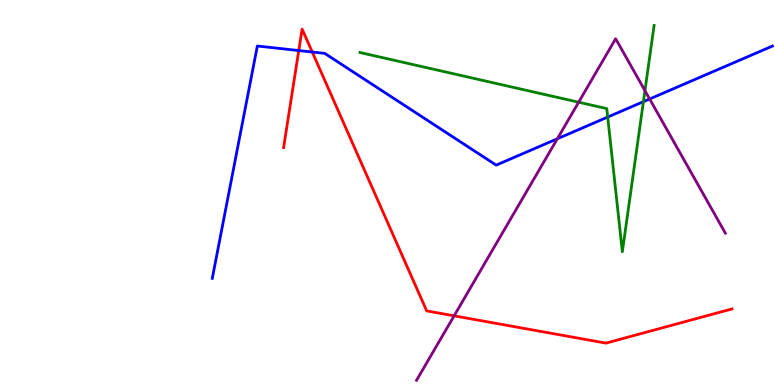[{'lines': ['blue', 'red'], 'intersections': [{'x': 3.86, 'y': 8.69}, {'x': 4.03, 'y': 8.65}]}, {'lines': ['green', 'red'], 'intersections': []}, {'lines': ['purple', 'red'], 'intersections': [{'x': 5.86, 'y': 1.8}]}, {'lines': ['blue', 'green'], 'intersections': [{'x': 7.84, 'y': 6.96}, {'x': 8.3, 'y': 7.36}]}, {'lines': ['blue', 'purple'], 'intersections': [{'x': 7.19, 'y': 6.4}, {'x': 8.38, 'y': 7.43}]}, {'lines': ['green', 'purple'], 'intersections': [{'x': 7.47, 'y': 7.35}, {'x': 8.32, 'y': 7.65}]}]